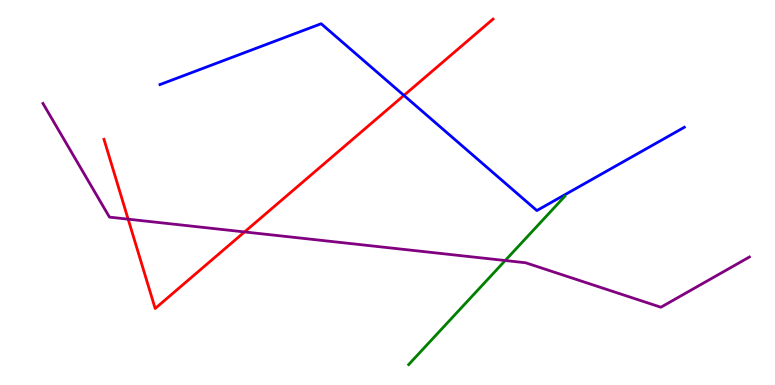[{'lines': ['blue', 'red'], 'intersections': [{'x': 5.21, 'y': 7.52}]}, {'lines': ['green', 'red'], 'intersections': []}, {'lines': ['purple', 'red'], 'intersections': [{'x': 1.65, 'y': 4.31}, {'x': 3.16, 'y': 3.98}]}, {'lines': ['blue', 'green'], 'intersections': []}, {'lines': ['blue', 'purple'], 'intersections': []}, {'lines': ['green', 'purple'], 'intersections': [{'x': 6.52, 'y': 3.23}]}]